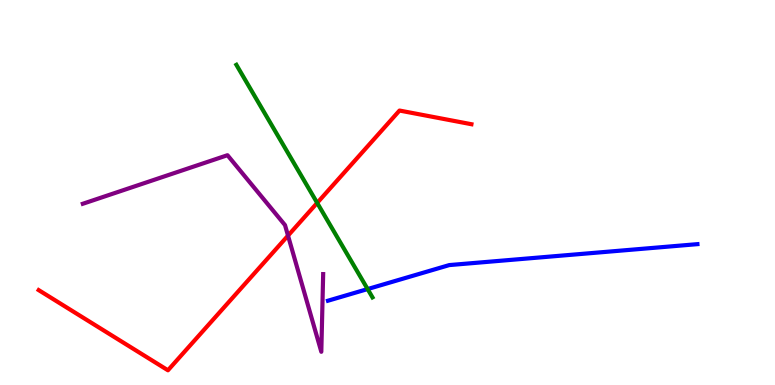[{'lines': ['blue', 'red'], 'intersections': []}, {'lines': ['green', 'red'], 'intersections': [{'x': 4.09, 'y': 4.73}]}, {'lines': ['purple', 'red'], 'intersections': [{'x': 3.72, 'y': 3.88}]}, {'lines': ['blue', 'green'], 'intersections': [{'x': 4.74, 'y': 2.49}]}, {'lines': ['blue', 'purple'], 'intersections': []}, {'lines': ['green', 'purple'], 'intersections': []}]